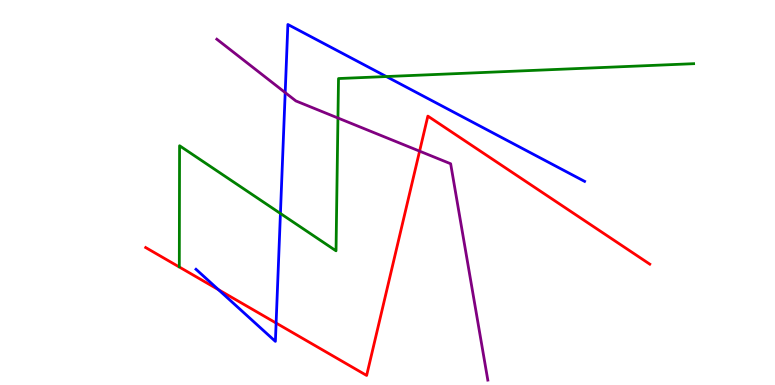[{'lines': ['blue', 'red'], 'intersections': [{'x': 2.82, 'y': 2.48}, {'x': 3.56, 'y': 1.61}]}, {'lines': ['green', 'red'], 'intersections': []}, {'lines': ['purple', 'red'], 'intersections': [{'x': 5.41, 'y': 6.07}]}, {'lines': ['blue', 'green'], 'intersections': [{'x': 3.62, 'y': 4.46}, {'x': 4.99, 'y': 8.01}]}, {'lines': ['blue', 'purple'], 'intersections': [{'x': 3.68, 'y': 7.59}]}, {'lines': ['green', 'purple'], 'intersections': [{'x': 4.36, 'y': 6.93}]}]